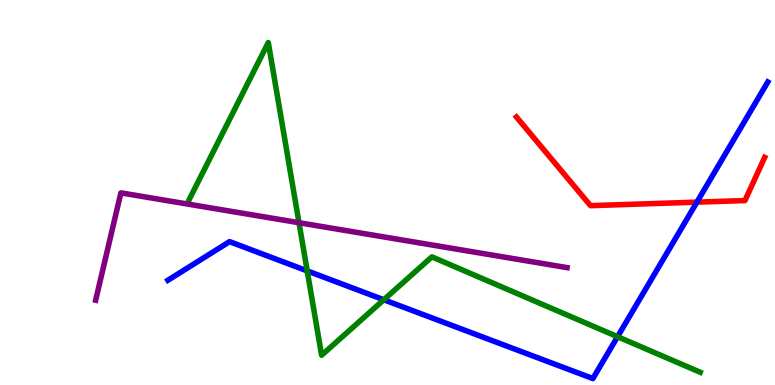[{'lines': ['blue', 'red'], 'intersections': [{'x': 8.99, 'y': 4.75}]}, {'lines': ['green', 'red'], 'intersections': []}, {'lines': ['purple', 'red'], 'intersections': []}, {'lines': ['blue', 'green'], 'intersections': [{'x': 3.96, 'y': 2.96}, {'x': 4.95, 'y': 2.21}, {'x': 7.97, 'y': 1.25}]}, {'lines': ['blue', 'purple'], 'intersections': []}, {'lines': ['green', 'purple'], 'intersections': [{'x': 3.86, 'y': 4.22}]}]